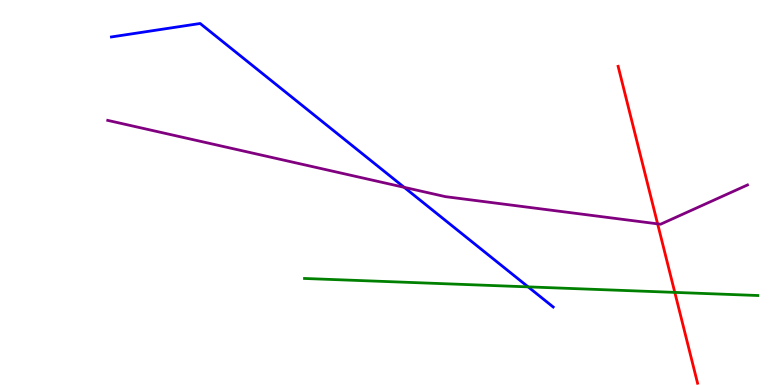[{'lines': ['blue', 'red'], 'intersections': []}, {'lines': ['green', 'red'], 'intersections': [{'x': 8.71, 'y': 2.41}]}, {'lines': ['purple', 'red'], 'intersections': [{'x': 8.49, 'y': 4.19}]}, {'lines': ['blue', 'green'], 'intersections': [{'x': 6.81, 'y': 2.55}]}, {'lines': ['blue', 'purple'], 'intersections': [{'x': 5.22, 'y': 5.13}]}, {'lines': ['green', 'purple'], 'intersections': []}]